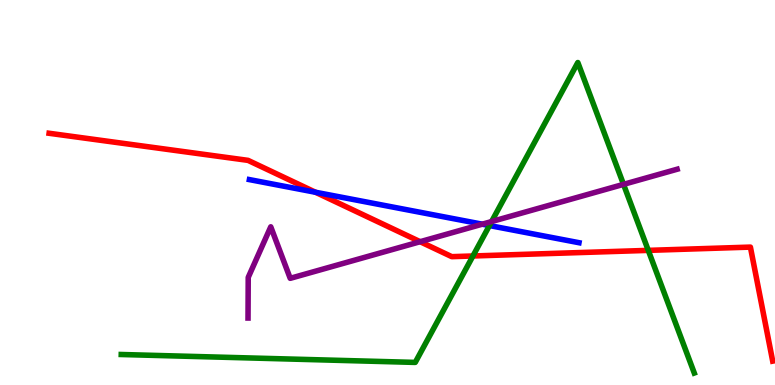[{'lines': ['blue', 'red'], 'intersections': [{'x': 4.07, 'y': 5.01}]}, {'lines': ['green', 'red'], 'intersections': [{'x': 6.1, 'y': 3.35}, {'x': 8.36, 'y': 3.5}]}, {'lines': ['purple', 'red'], 'intersections': [{'x': 5.42, 'y': 3.72}]}, {'lines': ['blue', 'green'], 'intersections': [{'x': 6.32, 'y': 4.14}]}, {'lines': ['blue', 'purple'], 'intersections': [{'x': 6.22, 'y': 4.18}]}, {'lines': ['green', 'purple'], 'intersections': [{'x': 6.34, 'y': 4.25}, {'x': 8.05, 'y': 5.21}]}]